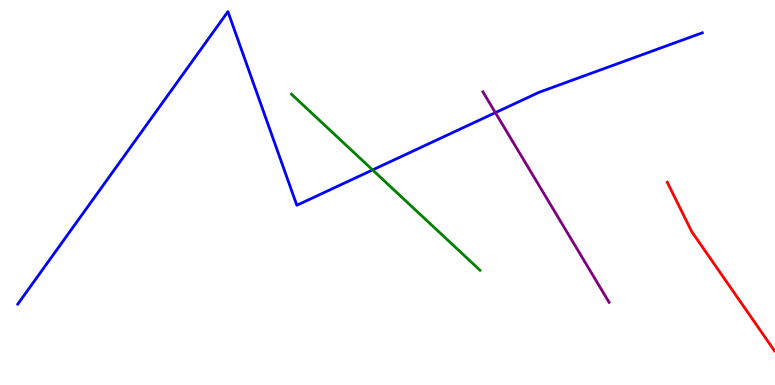[{'lines': ['blue', 'red'], 'intersections': []}, {'lines': ['green', 'red'], 'intersections': []}, {'lines': ['purple', 'red'], 'intersections': []}, {'lines': ['blue', 'green'], 'intersections': [{'x': 4.81, 'y': 5.59}]}, {'lines': ['blue', 'purple'], 'intersections': [{'x': 6.39, 'y': 7.07}]}, {'lines': ['green', 'purple'], 'intersections': []}]